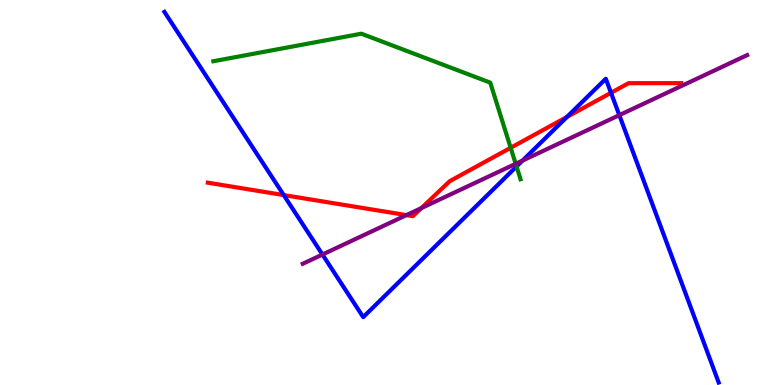[{'lines': ['blue', 'red'], 'intersections': [{'x': 3.66, 'y': 4.93}, {'x': 7.32, 'y': 6.96}, {'x': 7.88, 'y': 7.59}]}, {'lines': ['green', 'red'], 'intersections': [{'x': 6.59, 'y': 6.16}]}, {'lines': ['purple', 'red'], 'intersections': [{'x': 5.24, 'y': 4.41}, {'x': 5.44, 'y': 4.6}]}, {'lines': ['blue', 'green'], 'intersections': [{'x': 6.66, 'y': 5.68}]}, {'lines': ['blue', 'purple'], 'intersections': [{'x': 4.16, 'y': 3.39}, {'x': 6.74, 'y': 5.83}, {'x': 7.99, 'y': 7.01}]}, {'lines': ['green', 'purple'], 'intersections': [{'x': 6.65, 'y': 5.75}]}]